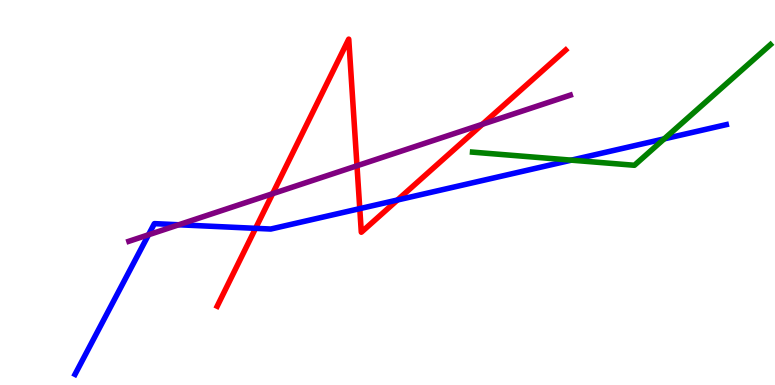[{'lines': ['blue', 'red'], 'intersections': [{'x': 3.3, 'y': 4.07}, {'x': 4.64, 'y': 4.58}, {'x': 5.13, 'y': 4.81}]}, {'lines': ['green', 'red'], 'intersections': []}, {'lines': ['purple', 'red'], 'intersections': [{'x': 3.52, 'y': 4.97}, {'x': 4.61, 'y': 5.69}, {'x': 6.23, 'y': 6.77}]}, {'lines': ['blue', 'green'], 'intersections': [{'x': 7.37, 'y': 5.84}, {'x': 8.57, 'y': 6.39}]}, {'lines': ['blue', 'purple'], 'intersections': [{'x': 1.92, 'y': 3.9}, {'x': 2.31, 'y': 4.16}]}, {'lines': ['green', 'purple'], 'intersections': []}]